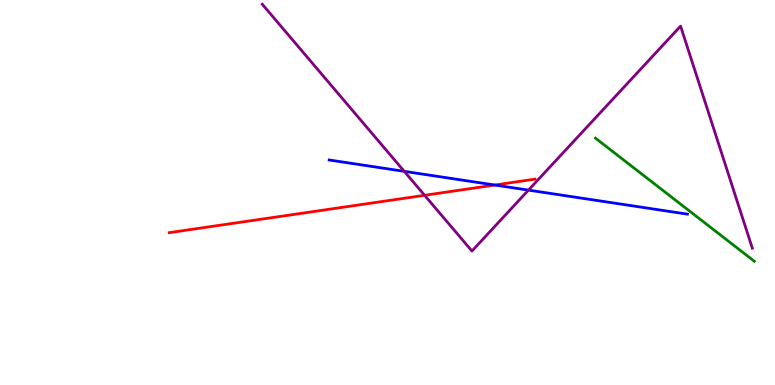[{'lines': ['blue', 'red'], 'intersections': [{'x': 6.38, 'y': 5.19}]}, {'lines': ['green', 'red'], 'intersections': []}, {'lines': ['purple', 'red'], 'intersections': [{'x': 5.48, 'y': 4.93}]}, {'lines': ['blue', 'green'], 'intersections': []}, {'lines': ['blue', 'purple'], 'intersections': [{'x': 5.22, 'y': 5.55}, {'x': 6.82, 'y': 5.06}]}, {'lines': ['green', 'purple'], 'intersections': []}]